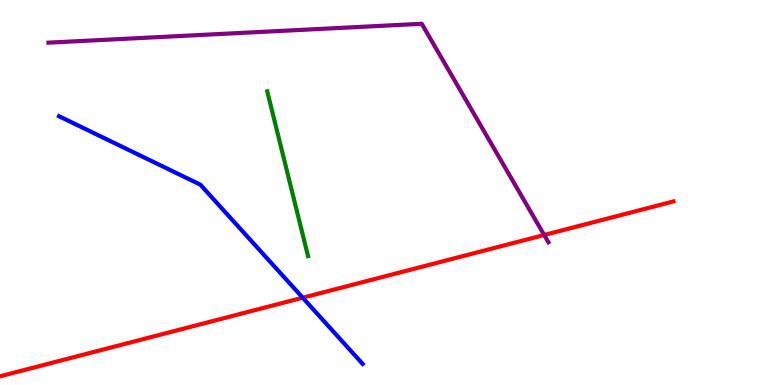[{'lines': ['blue', 'red'], 'intersections': [{'x': 3.91, 'y': 2.27}]}, {'lines': ['green', 'red'], 'intersections': []}, {'lines': ['purple', 'red'], 'intersections': [{'x': 7.02, 'y': 3.9}]}, {'lines': ['blue', 'green'], 'intersections': []}, {'lines': ['blue', 'purple'], 'intersections': []}, {'lines': ['green', 'purple'], 'intersections': []}]